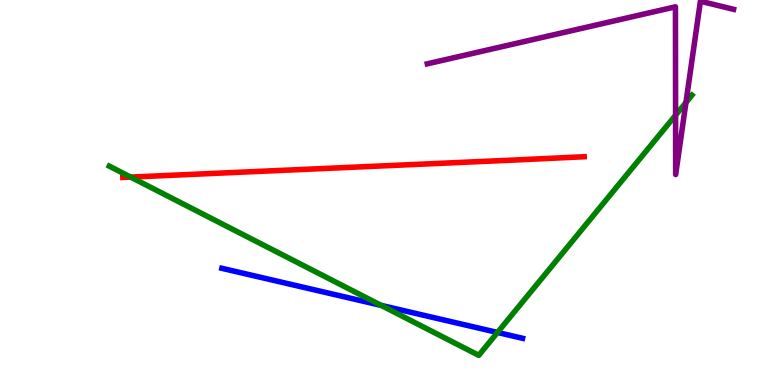[{'lines': ['blue', 'red'], 'intersections': []}, {'lines': ['green', 'red'], 'intersections': [{'x': 1.69, 'y': 5.4}]}, {'lines': ['purple', 'red'], 'intersections': []}, {'lines': ['blue', 'green'], 'intersections': [{'x': 4.92, 'y': 2.07}, {'x': 6.42, 'y': 1.36}]}, {'lines': ['blue', 'purple'], 'intersections': []}, {'lines': ['green', 'purple'], 'intersections': [{'x': 8.72, 'y': 7.01}, {'x': 8.85, 'y': 7.34}]}]